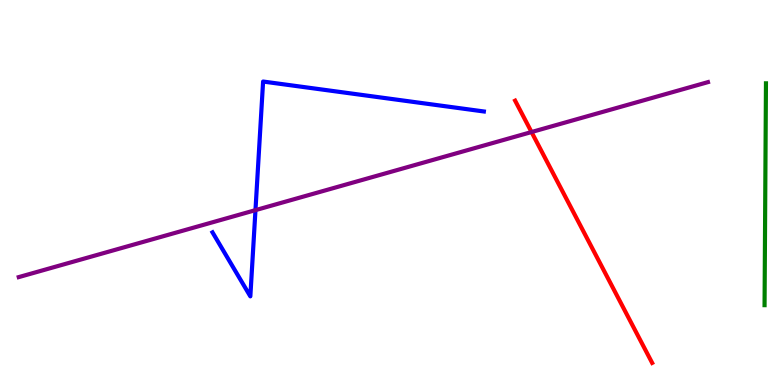[{'lines': ['blue', 'red'], 'intersections': []}, {'lines': ['green', 'red'], 'intersections': []}, {'lines': ['purple', 'red'], 'intersections': [{'x': 6.86, 'y': 6.57}]}, {'lines': ['blue', 'green'], 'intersections': []}, {'lines': ['blue', 'purple'], 'intersections': [{'x': 3.3, 'y': 4.54}]}, {'lines': ['green', 'purple'], 'intersections': []}]